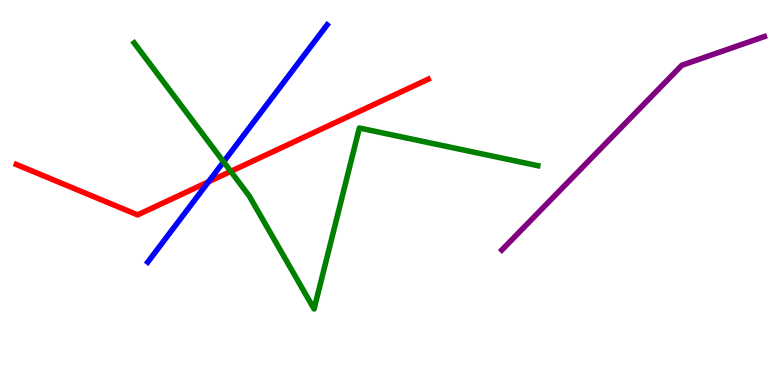[{'lines': ['blue', 'red'], 'intersections': [{'x': 2.69, 'y': 5.28}]}, {'lines': ['green', 'red'], 'intersections': [{'x': 2.98, 'y': 5.55}]}, {'lines': ['purple', 'red'], 'intersections': []}, {'lines': ['blue', 'green'], 'intersections': [{'x': 2.88, 'y': 5.8}]}, {'lines': ['blue', 'purple'], 'intersections': []}, {'lines': ['green', 'purple'], 'intersections': []}]